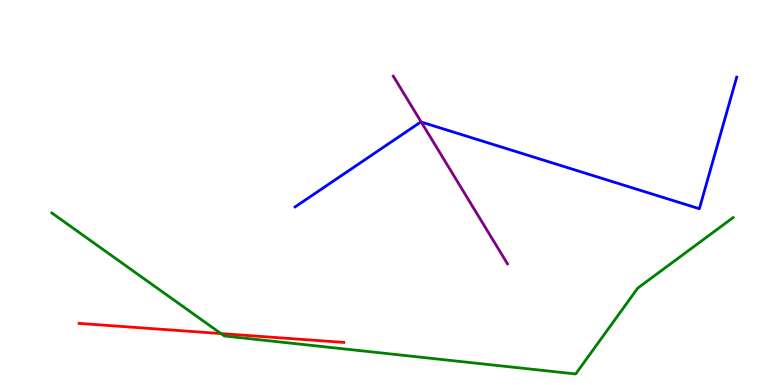[{'lines': ['blue', 'red'], 'intersections': []}, {'lines': ['green', 'red'], 'intersections': [{'x': 2.85, 'y': 1.34}]}, {'lines': ['purple', 'red'], 'intersections': []}, {'lines': ['blue', 'green'], 'intersections': []}, {'lines': ['blue', 'purple'], 'intersections': [{'x': 5.43, 'y': 6.83}]}, {'lines': ['green', 'purple'], 'intersections': []}]